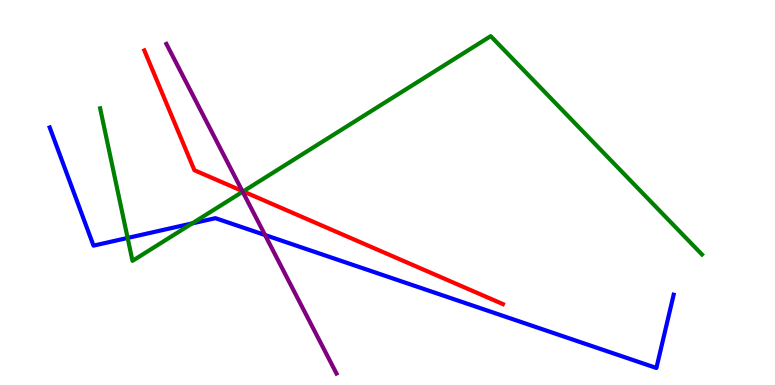[{'lines': ['blue', 'red'], 'intersections': []}, {'lines': ['green', 'red'], 'intersections': [{'x': 3.14, 'y': 5.03}]}, {'lines': ['purple', 'red'], 'intersections': [{'x': 3.13, 'y': 5.04}]}, {'lines': ['blue', 'green'], 'intersections': [{'x': 1.65, 'y': 3.82}, {'x': 2.48, 'y': 4.2}]}, {'lines': ['blue', 'purple'], 'intersections': [{'x': 3.42, 'y': 3.9}]}, {'lines': ['green', 'purple'], 'intersections': [{'x': 3.13, 'y': 5.02}]}]